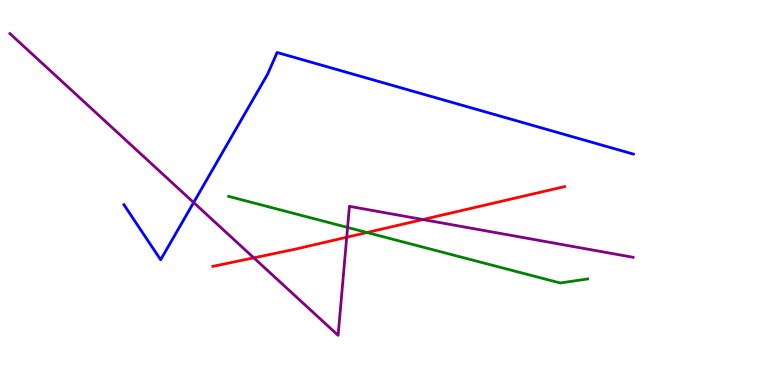[{'lines': ['blue', 'red'], 'intersections': []}, {'lines': ['green', 'red'], 'intersections': [{'x': 4.74, 'y': 3.96}]}, {'lines': ['purple', 'red'], 'intersections': [{'x': 3.27, 'y': 3.3}, {'x': 4.47, 'y': 3.84}, {'x': 5.46, 'y': 4.3}]}, {'lines': ['blue', 'green'], 'intersections': []}, {'lines': ['blue', 'purple'], 'intersections': [{'x': 2.5, 'y': 4.74}]}, {'lines': ['green', 'purple'], 'intersections': [{'x': 4.48, 'y': 4.09}]}]